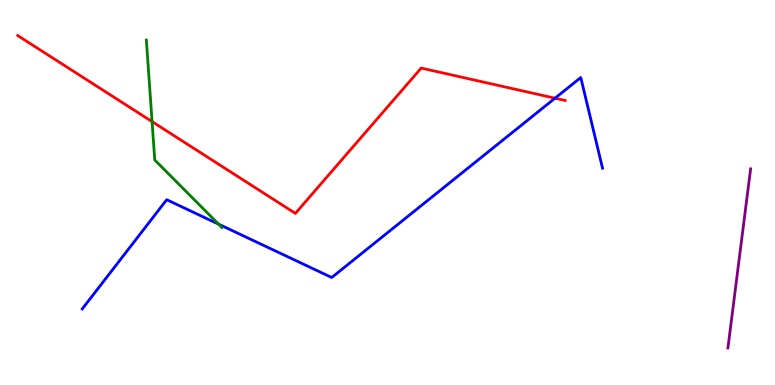[{'lines': ['blue', 'red'], 'intersections': [{'x': 7.16, 'y': 7.45}]}, {'lines': ['green', 'red'], 'intersections': [{'x': 1.96, 'y': 6.84}]}, {'lines': ['purple', 'red'], 'intersections': []}, {'lines': ['blue', 'green'], 'intersections': [{'x': 2.82, 'y': 4.18}]}, {'lines': ['blue', 'purple'], 'intersections': []}, {'lines': ['green', 'purple'], 'intersections': []}]